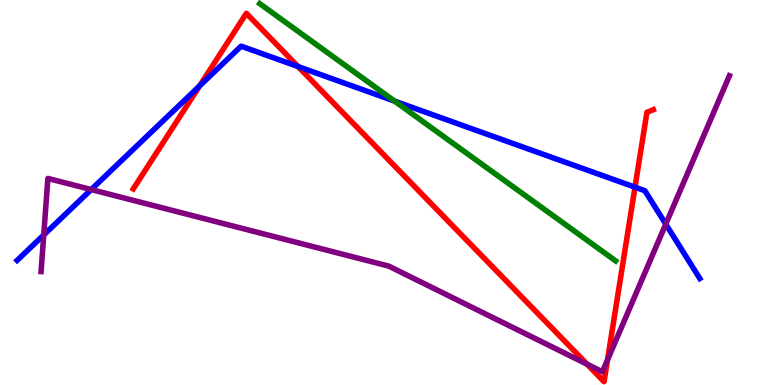[{'lines': ['blue', 'red'], 'intersections': [{'x': 2.58, 'y': 7.77}, {'x': 3.85, 'y': 8.27}, {'x': 8.19, 'y': 5.14}]}, {'lines': ['green', 'red'], 'intersections': []}, {'lines': ['purple', 'red'], 'intersections': [{'x': 7.58, 'y': 0.54}, {'x': 7.84, 'y': 0.652}]}, {'lines': ['blue', 'green'], 'intersections': [{'x': 5.09, 'y': 7.37}]}, {'lines': ['blue', 'purple'], 'intersections': [{'x': 0.564, 'y': 3.9}, {'x': 1.18, 'y': 5.08}, {'x': 8.59, 'y': 4.18}]}, {'lines': ['green', 'purple'], 'intersections': []}]